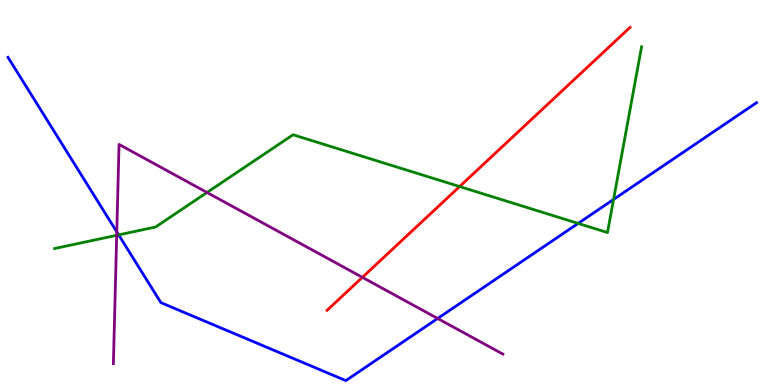[{'lines': ['blue', 'red'], 'intersections': []}, {'lines': ['green', 'red'], 'intersections': [{'x': 5.93, 'y': 5.15}]}, {'lines': ['purple', 'red'], 'intersections': [{'x': 4.68, 'y': 2.8}]}, {'lines': ['blue', 'green'], 'intersections': [{'x': 1.53, 'y': 3.9}, {'x': 7.46, 'y': 4.2}, {'x': 7.92, 'y': 4.82}]}, {'lines': ['blue', 'purple'], 'intersections': [{'x': 1.51, 'y': 3.98}, {'x': 5.65, 'y': 1.73}]}, {'lines': ['green', 'purple'], 'intersections': [{'x': 1.51, 'y': 3.89}, {'x': 2.67, 'y': 5.0}]}]